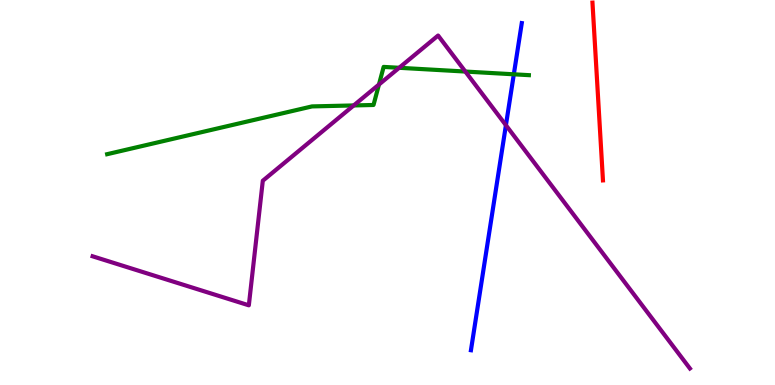[{'lines': ['blue', 'red'], 'intersections': []}, {'lines': ['green', 'red'], 'intersections': []}, {'lines': ['purple', 'red'], 'intersections': []}, {'lines': ['blue', 'green'], 'intersections': [{'x': 6.63, 'y': 8.07}]}, {'lines': ['blue', 'purple'], 'intersections': [{'x': 6.53, 'y': 6.75}]}, {'lines': ['green', 'purple'], 'intersections': [{'x': 4.56, 'y': 7.26}, {'x': 4.89, 'y': 7.8}, {'x': 5.15, 'y': 8.24}, {'x': 6.0, 'y': 8.14}]}]